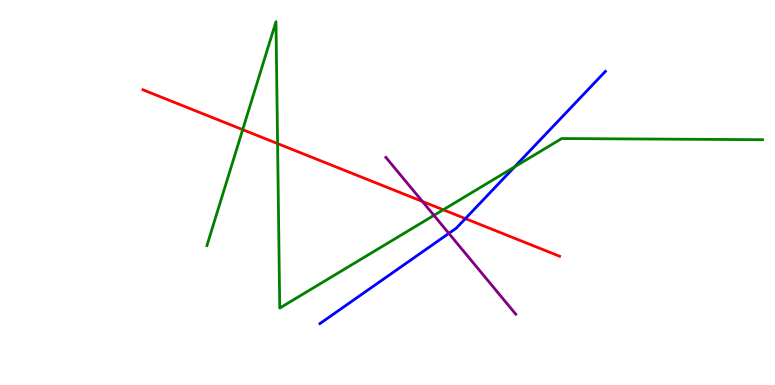[{'lines': ['blue', 'red'], 'intersections': [{'x': 6.0, 'y': 4.32}]}, {'lines': ['green', 'red'], 'intersections': [{'x': 3.13, 'y': 6.63}, {'x': 3.58, 'y': 6.27}, {'x': 5.72, 'y': 4.55}]}, {'lines': ['purple', 'red'], 'intersections': [{'x': 5.45, 'y': 4.77}]}, {'lines': ['blue', 'green'], 'intersections': [{'x': 6.64, 'y': 5.67}]}, {'lines': ['blue', 'purple'], 'intersections': [{'x': 5.79, 'y': 3.94}]}, {'lines': ['green', 'purple'], 'intersections': [{'x': 5.6, 'y': 4.41}]}]